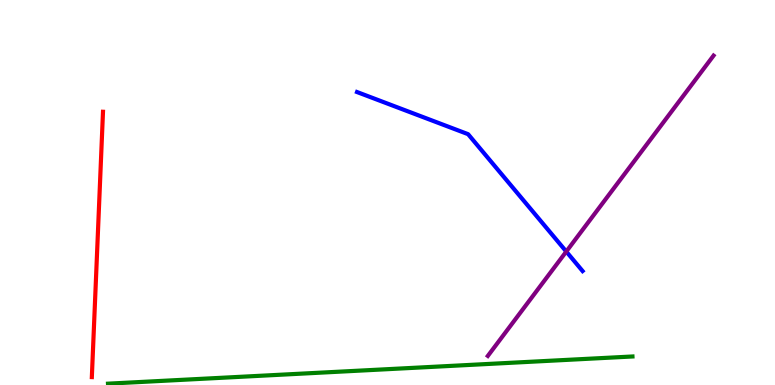[{'lines': ['blue', 'red'], 'intersections': []}, {'lines': ['green', 'red'], 'intersections': []}, {'lines': ['purple', 'red'], 'intersections': []}, {'lines': ['blue', 'green'], 'intersections': []}, {'lines': ['blue', 'purple'], 'intersections': [{'x': 7.31, 'y': 3.47}]}, {'lines': ['green', 'purple'], 'intersections': []}]